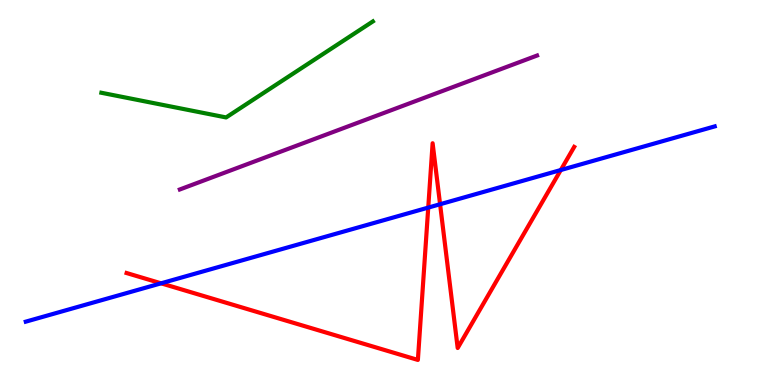[{'lines': ['blue', 'red'], 'intersections': [{'x': 2.08, 'y': 2.64}, {'x': 5.53, 'y': 4.61}, {'x': 5.68, 'y': 4.7}, {'x': 7.24, 'y': 5.58}]}, {'lines': ['green', 'red'], 'intersections': []}, {'lines': ['purple', 'red'], 'intersections': []}, {'lines': ['blue', 'green'], 'intersections': []}, {'lines': ['blue', 'purple'], 'intersections': []}, {'lines': ['green', 'purple'], 'intersections': []}]